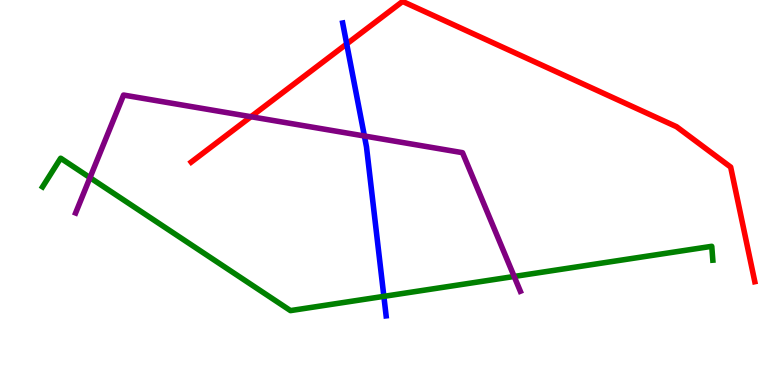[{'lines': ['blue', 'red'], 'intersections': [{'x': 4.47, 'y': 8.86}]}, {'lines': ['green', 'red'], 'intersections': []}, {'lines': ['purple', 'red'], 'intersections': [{'x': 3.24, 'y': 6.97}]}, {'lines': ['blue', 'green'], 'intersections': [{'x': 4.95, 'y': 2.3}]}, {'lines': ['blue', 'purple'], 'intersections': [{'x': 4.7, 'y': 6.47}]}, {'lines': ['green', 'purple'], 'intersections': [{'x': 1.16, 'y': 5.39}, {'x': 6.63, 'y': 2.82}]}]